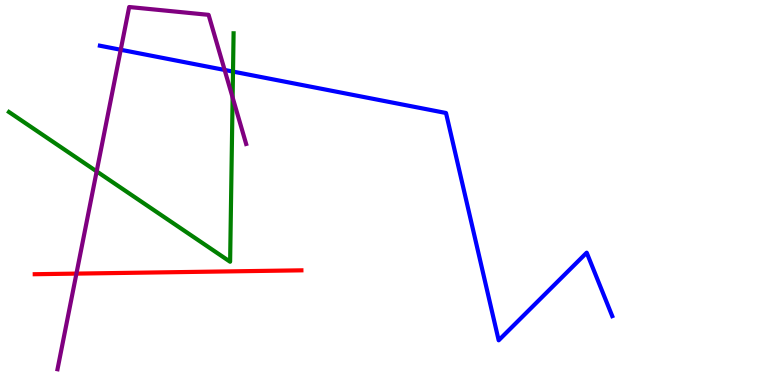[{'lines': ['blue', 'red'], 'intersections': []}, {'lines': ['green', 'red'], 'intersections': []}, {'lines': ['purple', 'red'], 'intersections': [{'x': 0.986, 'y': 2.89}]}, {'lines': ['blue', 'green'], 'intersections': [{'x': 3.01, 'y': 8.14}]}, {'lines': ['blue', 'purple'], 'intersections': [{'x': 1.56, 'y': 8.71}, {'x': 2.9, 'y': 8.18}]}, {'lines': ['green', 'purple'], 'intersections': [{'x': 1.25, 'y': 5.55}, {'x': 3.0, 'y': 7.47}]}]